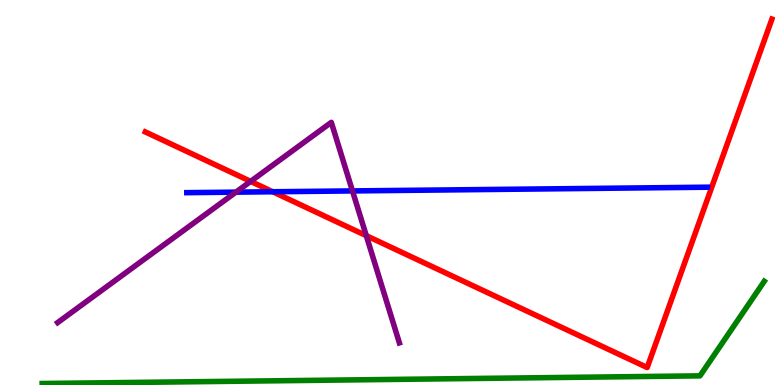[{'lines': ['blue', 'red'], 'intersections': [{'x': 3.52, 'y': 5.02}]}, {'lines': ['green', 'red'], 'intersections': []}, {'lines': ['purple', 'red'], 'intersections': [{'x': 3.23, 'y': 5.29}, {'x': 4.73, 'y': 3.88}]}, {'lines': ['blue', 'green'], 'intersections': []}, {'lines': ['blue', 'purple'], 'intersections': [{'x': 3.04, 'y': 5.01}, {'x': 4.55, 'y': 5.04}]}, {'lines': ['green', 'purple'], 'intersections': []}]